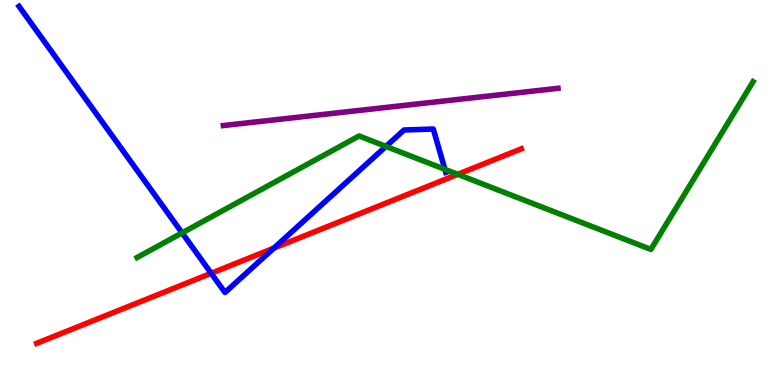[{'lines': ['blue', 'red'], 'intersections': [{'x': 2.72, 'y': 2.9}, {'x': 3.53, 'y': 3.55}]}, {'lines': ['green', 'red'], 'intersections': [{'x': 5.91, 'y': 5.47}]}, {'lines': ['purple', 'red'], 'intersections': []}, {'lines': ['blue', 'green'], 'intersections': [{'x': 2.35, 'y': 3.95}, {'x': 4.98, 'y': 6.2}, {'x': 5.74, 'y': 5.6}]}, {'lines': ['blue', 'purple'], 'intersections': []}, {'lines': ['green', 'purple'], 'intersections': []}]